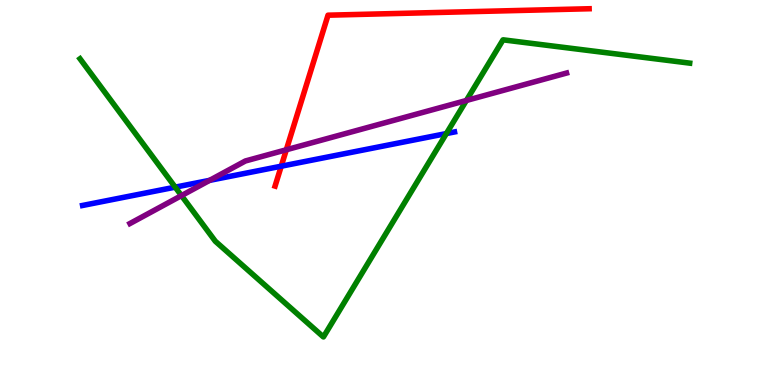[{'lines': ['blue', 'red'], 'intersections': [{'x': 3.63, 'y': 5.68}]}, {'lines': ['green', 'red'], 'intersections': []}, {'lines': ['purple', 'red'], 'intersections': [{'x': 3.69, 'y': 6.11}]}, {'lines': ['blue', 'green'], 'intersections': [{'x': 2.26, 'y': 5.14}, {'x': 5.76, 'y': 6.53}]}, {'lines': ['blue', 'purple'], 'intersections': [{'x': 2.7, 'y': 5.32}]}, {'lines': ['green', 'purple'], 'intersections': [{'x': 2.34, 'y': 4.92}, {'x': 6.02, 'y': 7.39}]}]